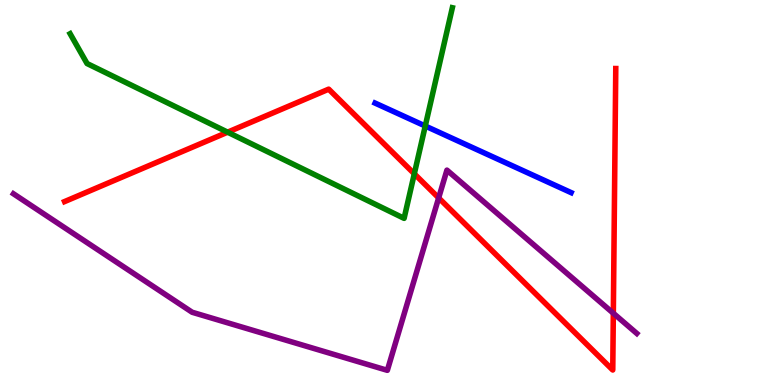[{'lines': ['blue', 'red'], 'intersections': []}, {'lines': ['green', 'red'], 'intersections': [{'x': 2.94, 'y': 6.57}, {'x': 5.35, 'y': 5.49}]}, {'lines': ['purple', 'red'], 'intersections': [{'x': 5.66, 'y': 4.86}, {'x': 7.91, 'y': 1.86}]}, {'lines': ['blue', 'green'], 'intersections': [{'x': 5.49, 'y': 6.73}]}, {'lines': ['blue', 'purple'], 'intersections': []}, {'lines': ['green', 'purple'], 'intersections': []}]